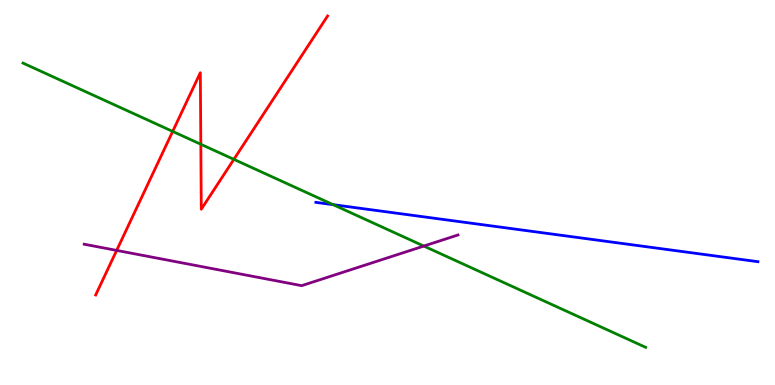[{'lines': ['blue', 'red'], 'intersections': []}, {'lines': ['green', 'red'], 'intersections': [{'x': 2.23, 'y': 6.59}, {'x': 2.59, 'y': 6.25}, {'x': 3.02, 'y': 5.86}]}, {'lines': ['purple', 'red'], 'intersections': [{'x': 1.51, 'y': 3.5}]}, {'lines': ['blue', 'green'], 'intersections': [{'x': 4.3, 'y': 4.68}]}, {'lines': ['blue', 'purple'], 'intersections': []}, {'lines': ['green', 'purple'], 'intersections': [{'x': 5.47, 'y': 3.61}]}]